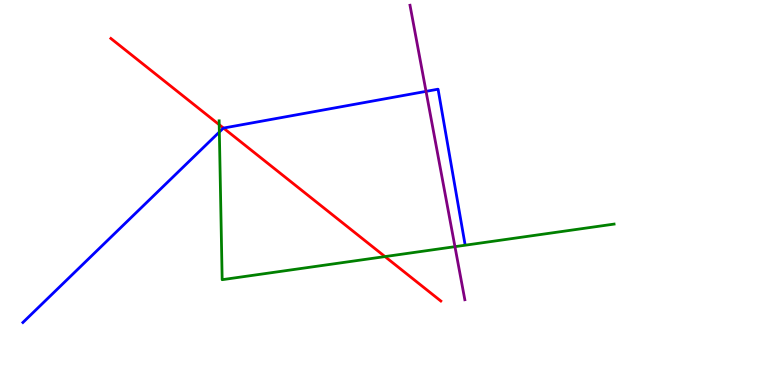[{'lines': ['blue', 'red'], 'intersections': [{'x': 2.88, 'y': 6.67}]}, {'lines': ['green', 'red'], 'intersections': [{'x': 2.83, 'y': 6.76}, {'x': 4.97, 'y': 3.34}]}, {'lines': ['purple', 'red'], 'intersections': []}, {'lines': ['blue', 'green'], 'intersections': [{'x': 2.83, 'y': 6.57}]}, {'lines': ['blue', 'purple'], 'intersections': [{'x': 5.5, 'y': 7.63}]}, {'lines': ['green', 'purple'], 'intersections': [{'x': 5.87, 'y': 3.59}]}]